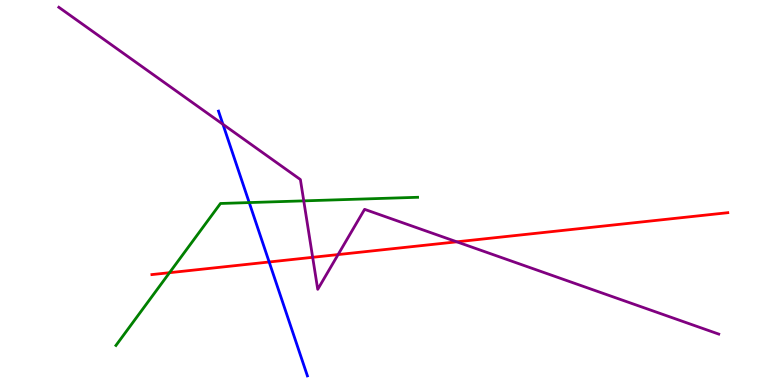[{'lines': ['blue', 'red'], 'intersections': [{'x': 3.47, 'y': 3.2}]}, {'lines': ['green', 'red'], 'intersections': [{'x': 2.19, 'y': 2.92}]}, {'lines': ['purple', 'red'], 'intersections': [{'x': 4.03, 'y': 3.32}, {'x': 4.36, 'y': 3.39}, {'x': 5.89, 'y': 3.72}]}, {'lines': ['blue', 'green'], 'intersections': [{'x': 3.22, 'y': 4.74}]}, {'lines': ['blue', 'purple'], 'intersections': [{'x': 2.88, 'y': 6.77}]}, {'lines': ['green', 'purple'], 'intersections': [{'x': 3.92, 'y': 4.78}]}]